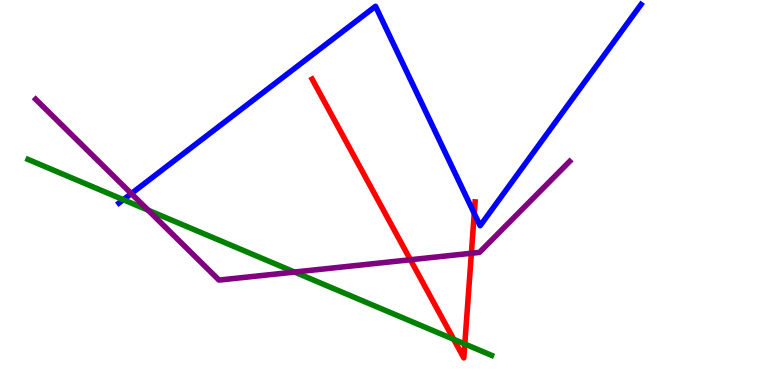[{'lines': ['blue', 'red'], 'intersections': [{'x': 6.12, 'y': 4.46}]}, {'lines': ['green', 'red'], 'intersections': [{'x': 5.85, 'y': 1.19}, {'x': 6.0, 'y': 1.06}]}, {'lines': ['purple', 'red'], 'intersections': [{'x': 5.3, 'y': 3.25}, {'x': 6.08, 'y': 3.42}]}, {'lines': ['blue', 'green'], 'intersections': [{'x': 1.59, 'y': 4.81}]}, {'lines': ['blue', 'purple'], 'intersections': [{'x': 1.69, 'y': 4.97}]}, {'lines': ['green', 'purple'], 'intersections': [{'x': 1.91, 'y': 4.54}, {'x': 3.8, 'y': 2.93}]}]